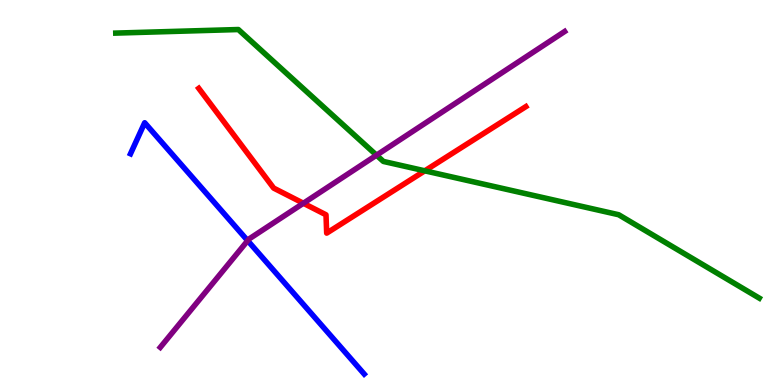[{'lines': ['blue', 'red'], 'intersections': []}, {'lines': ['green', 'red'], 'intersections': [{'x': 5.48, 'y': 5.56}]}, {'lines': ['purple', 'red'], 'intersections': [{'x': 3.91, 'y': 4.72}]}, {'lines': ['blue', 'green'], 'intersections': []}, {'lines': ['blue', 'purple'], 'intersections': [{'x': 3.2, 'y': 3.75}]}, {'lines': ['green', 'purple'], 'intersections': [{'x': 4.86, 'y': 5.97}]}]